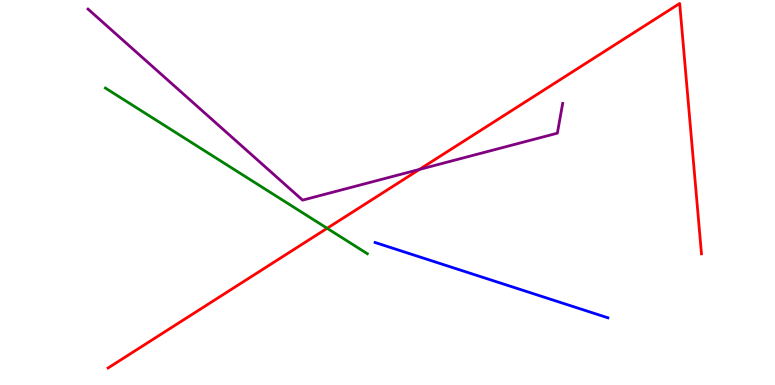[{'lines': ['blue', 'red'], 'intersections': []}, {'lines': ['green', 'red'], 'intersections': [{'x': 4.22, 'y': 4.07}]}, {'lines': ['purple', 'red'], 'intersections': [{'x': 5.41, 'y': 5.6}]}, {'lines': ['blue', 'green'], 'intersections': []}, {'lines': ['blue', 'purple'], 'intersections': []}, {'lines': ['green', 'purple'], 'intersections': []}]